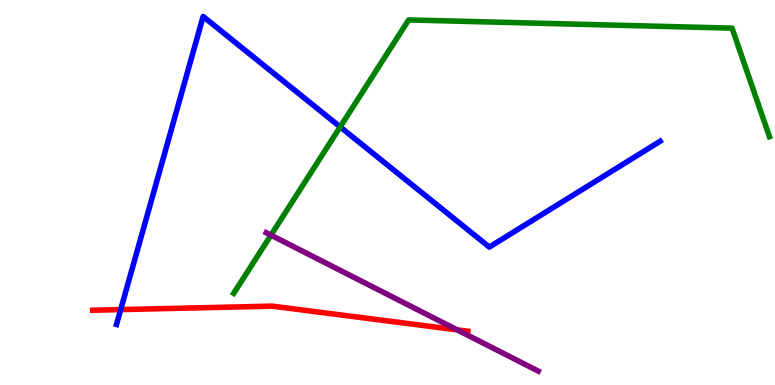[{'lines': ['blue', 'red'], 'intersections': [{'x': 1.56, 'y': 1.96}]}, {'lines': ['green', 'red'], 'intersections': []}, {'lines': ['purple', 'red'], 'intersections': [{'x': 5.9, 'y': 1.43}]}, {'lines': ['blue', 'green'], 'intersections': [{'x': 4.39, 'y': 6.7}]}, {'lines': ['blue', 'purple'], 'intersections': []}, {'lines': ['green', 'purple'], 'intersections': [{'x': 3.5, 'y': 3.89}]}]